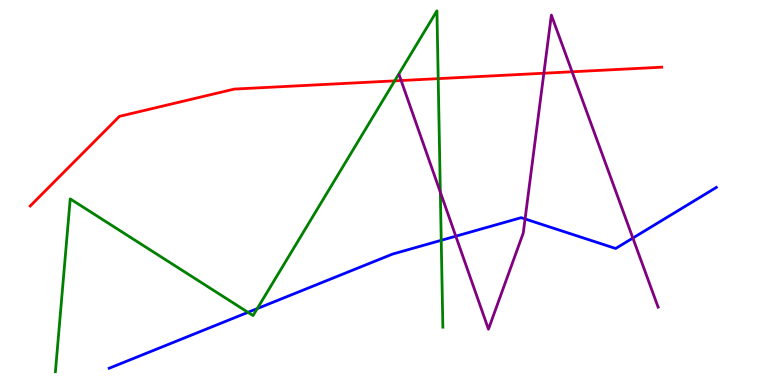[{'lines': ['blue', 'red'], 'intersections': []}, {'lines': ['green', 'red'], 'intersections': [{'x': 5.09, 'y': 7.9}, {'x': 5.65, 'y': 7.96}]}, {'lines': ['purple', 'red'], 'intersections': [{'x': 5.18, 'y': 7.91}, {'x': 7.02, 'y': 8.1}, {'x': 7.38, 'y': 8.14}]}, {'lines': ['blue', 'green'], 'intersections': [{'x': 3.2, 'y': 1.89}, {'x': 3.32, 'y': 1.98}, {'x': 5.69, 'y': 3.76}]}, {'lines': ['blue', 'purple'], 'intersections': [{'x': 5.88, 'y': 3.87}, {'x': 6.78, 'y': 4.31}, {'x': 8.17, 'y': 3.82}]}, {'lines': ['green', 'purple'], 'intersections': [{'x': 5.68, 'y': 5.01}]}]